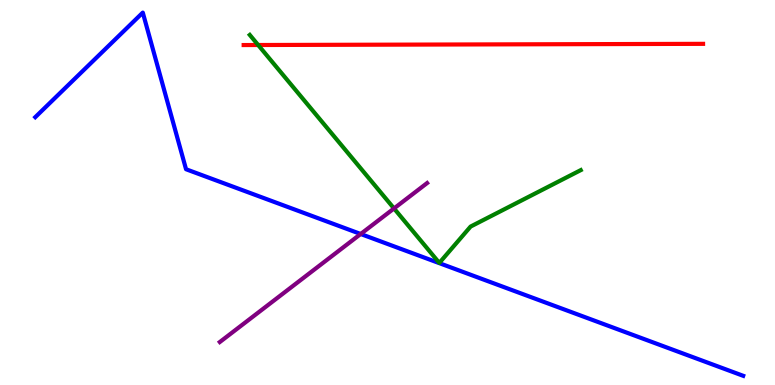[{'lines': ['blue', 'red'], 'intersections': []}, {'lines': ['green', 'red'], 'intersections': [{'x': 3.33, 'y': 8.83}]}, {'lines': ['purple', 'red'], 'intersections': []}, {'lines': ['blue', 'green'], 'intersections': []}, {'lines': ['blue', 'purple'], 'intersections': [{'x': 4.65, 'y': 3.92}]}, {'lines': ['green', 'purple'], 'intersections': [{'x': 5.08, 'y': 4.59}]}]